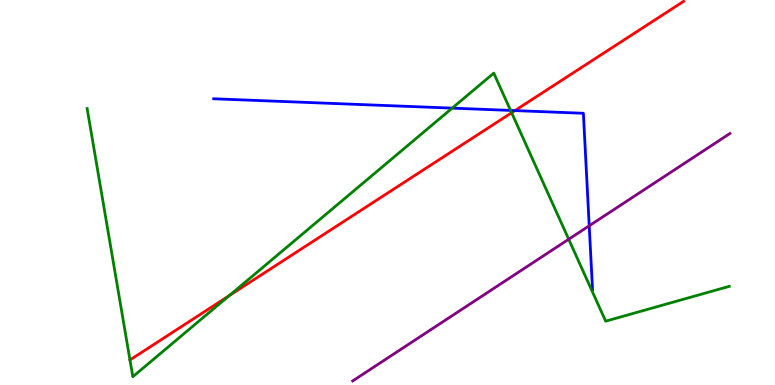[{'lines': ['blue', 'red'], 'intersections': [{'x': 6.64, 'y': 7.13}]}, {'lines': ['green', 'red'], 'intersections': [{'x': 1.68, 'y': 0.651}, {'x': 2.96, 'y': 2.32}, {'x': 6.6, 'y': 7.07}]}, {'lines': ['purple', 'red'], 'intersections': []}, {'lines': ['blue', 'green'], 'intersections': [{'x': 5.83, 'y': 7.19}, {'x': 6.59, 'y': 7.13}]}, {'lines': ['blue', 'purple'], 'intersections': [{'x': 7.6, 'y': 4.14}]}, {'lines': ['green', 'purple'], 'intersections': [{'x': 7.34, 'y': 3.79}]}]